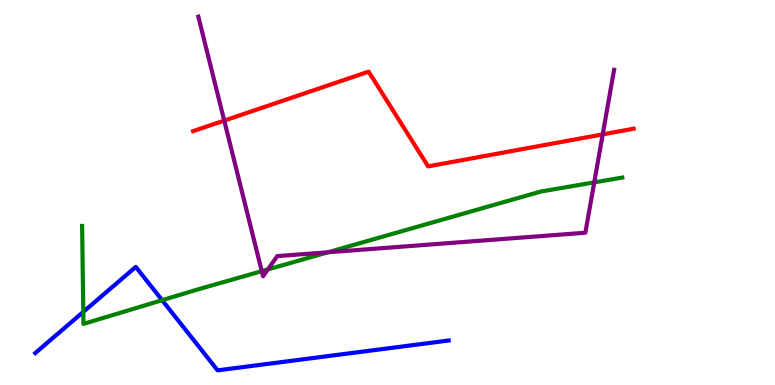[{'lines': ['blue', 'red'], 'intersections': []}, {'lines': ['green', 'red'], 'intersections': []}, {'lines': ['purple', 'red'], 'intersections': [{'x': 2.89, 'y': 6.87}, {'x': 7.78, 'y': 6.51}]}, {'lines': ['blue', 'green'], 'intersections': [{'x': 1.07, 'y': 1.9}, {'x': 2.09, 'y': 2.2}]}, {'lines': ['blue', 'purple'], 'intersections': []}, {'lines': ['green', 'purple'], 'intersections': [{'x': 3.38, 'y': 2.96}, {'x': 3.46, 'y': 3.0}, {'x': 4.23, 'y': 3.45}, {'x': 7.67, 'y': 5.26}]}]